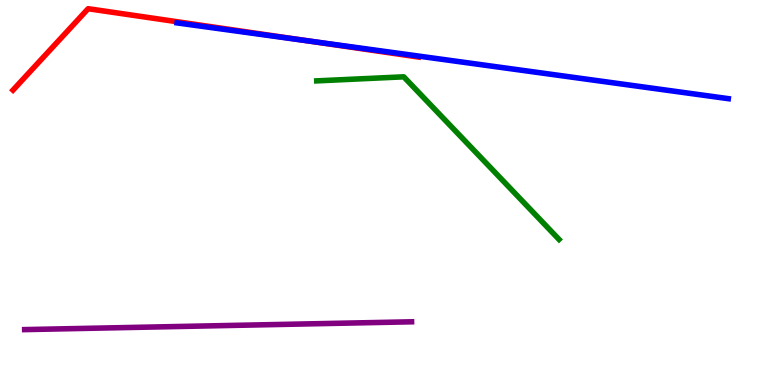[{'lines': ['blue', 'red'], 'intersections': [{'x': 3.97, 'y': 8.94}]}, {'lines': ['green', 'red'], 'intersections': []}, {'lines': ['purple', 'red'], 'intersections': []}, {'lines': ['blue', 'green'], 'intersections': []}, {'lines': ['blue', 'purple'], 'intersections': []}, {'lines': ['green', 'purple'], 'intersections': []}]